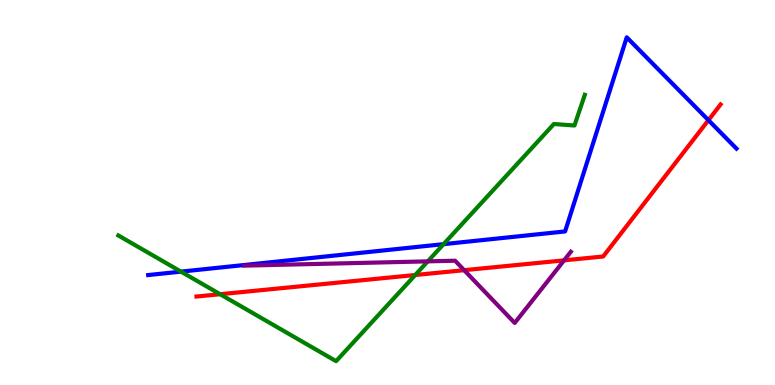[{'lines': ['blue', 'red'], 'intersections': [{'x': 9.14, 'y': 6.88}]}, {'lines': ['green', 'red'], 'intersections': [{'x': 2.84, 'y': 2.36}, {'x': 5.36, 'y': 2.86}]}, {'lines': ['purple', 'red'], 'intersections': [{'x': 5.99, 'y': 2.98}, {'x': 7.28, 'y': 3.24}]}, {'lines': ['blue', 'green'], 'intersections': [{'x': 2.34, 'y': 2.94}, {'x': 5.72, 'y': 3.66}]}, {'lines': ['blue', 'purple'], 'intersections': []}, {'lines': ['green', 'purple'], 'intersections': [{'x': 5.52, 'y': 3.21}]}]